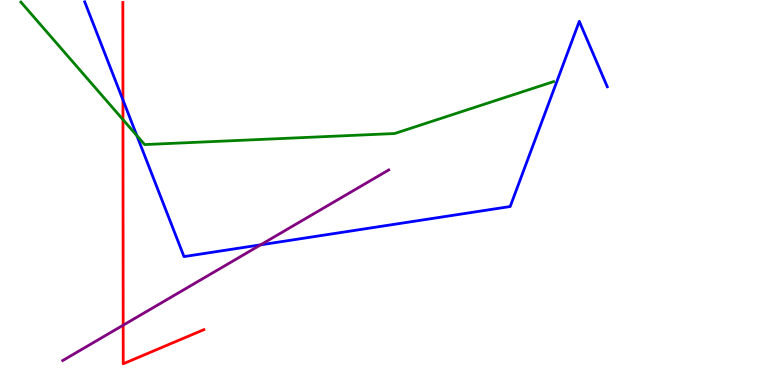[{'lines': ['blue', 'red'], 'intersections': [{'x': 1.59, 'y': 7.4}]}, {'lines': ['green', 'red'], 'intersections': [{'x': 1.59, 'y': 6.89}]}, {'lines': ['purple', 'red'], 'intersections': [{'x': 1.59, 'y': 1.55}]}, {'lines': ['blue', 'green'], 'intersections': [{'x': 1.77, 'y': 6.48}]}, {'lines': ['blue', 'purple'], 'intersections': [{'x': 3.36, 'y': 3.64}]}, {'lines': ['green', 'purple'], 'intersections': []}]